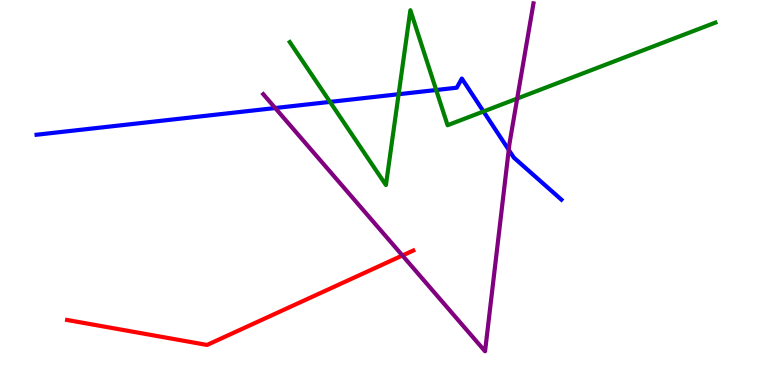[{'lines': ['blue', 'red'], 'intersections': []}, {'lines': ['green', 'red'], 'intersections': []}, {'lines': ['purple', 'red'], 'intersections': [{'x': 5.19, 'y': 3.36}]}, {'lines': ['blue', 'green'], 'intersections': [{'x': 4.26, 'y': 7.35}, {'x': 5.14, 'y': 7.55}, {'x': 5.63, 'y': 7.66}, {'x': 6.24, 'y': 7.1}]}, {'lines': ['blue', 'purple'], 'intersections': [{'x': 3.55, 'y': 7.19}, {'x': 6.56, 'y': 6.11}]}, {'lines': ['green', 'purple'], 'intersections': [{'x': 6.67, 'y': 7.44}]}]